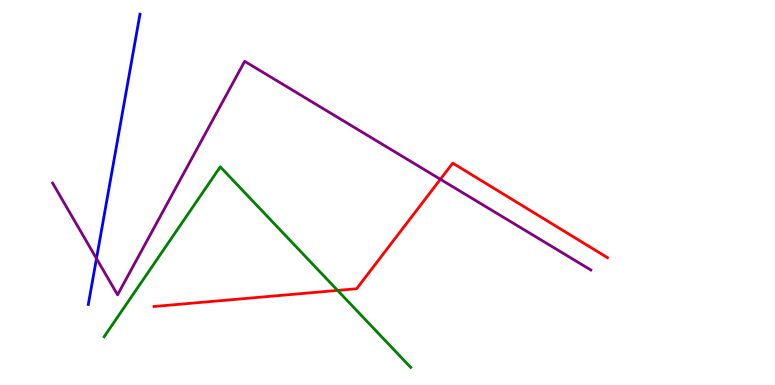[{'lines': ['blue', 'red'], 'intersections': []}, {'lines': ['green', 'red'], 'intersections': [{'x': 4.36, 'y': 2.46}]}, {'lines': ['purple', 'red'], 'intersections': [{'x': 5.68, 'y': 5.34}]}, {'lines': ['blue', 'green'], 'intersections': []}, {'lines': ['blue', 'purple'], 'intersections': [{'x': 1.24, 'y': 3.28}]}, {'lines': ['green', 'purple'], 'intersections': []}]